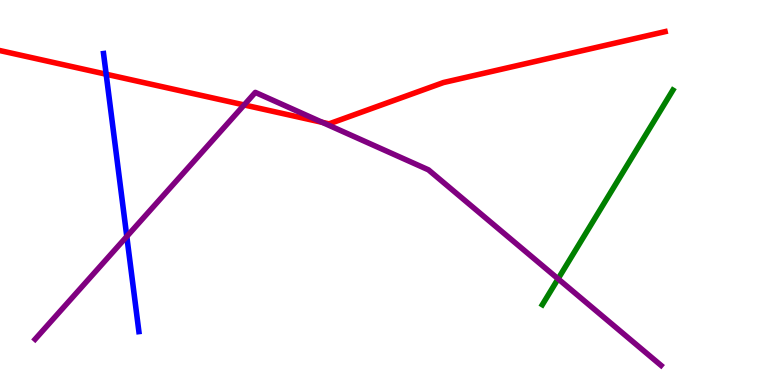[{'lines': ['blue', 'red'], 'intersections': [{'x': 1.37, 'y': 8.07}]}, {'lines': ['green', 'red'], 'intersections': []}, {'lines': ['purple', 'red'], 'intersections': [{'x': 3.15, 'y': 7.27}, {'x': 4.16, 'y': 6.82}]}, {'lines': ['blue', 'green'], 'intersections': []}, {'lines': ['blue', 'purple'], 'intersections': [{'x': 1.64, 'y': 3.86}]}, {'lines': ['green', 'purple'], 'intersections': [{'x': 7.2, 'y': 2.76}]}]